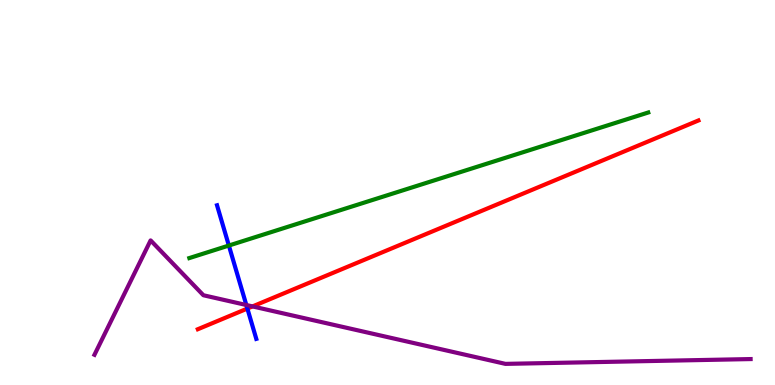[{'lines': ['blue', 'red'], 'intersections': [{'x': 3.19, 'y': 1.99}]}, {'lines': ['green', 'red'], 'intersections': []}, {'lines': ['purple', 'red'], 'intersections': [{'x': 3.26, 'y': 2.04}]}, {'lines': ['blue', 'green'], 'intersections': [{'x': 2.95, 'y': 3.62}]}, {'lines': ['blue', 'purple'], 'intersections': [{'x': 3.18, 'y': 2.08}]}, {'lines': ['green', 'purple'], 'intersections': []}]